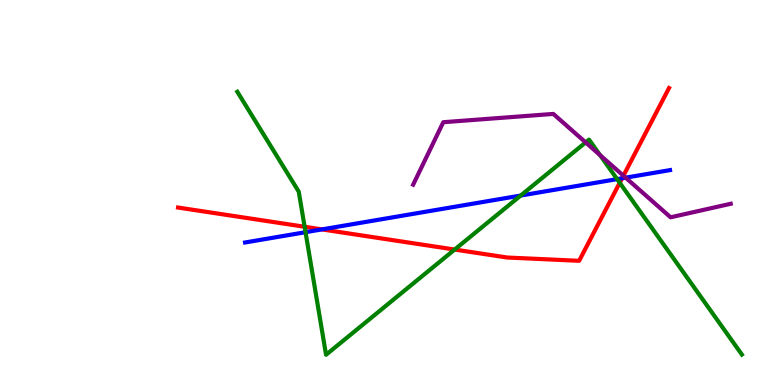[{'lines': ['blue', 'red'], 'intersections': [{'x': 4.15, 'y': 4.04}, {'x': 8.03, 'y': 5.37}]}, {'lines': ['green', 'red'], 'intersections': [{'x': 3.93, 'y': 4.11}, {'x': 5.87, 'y': 3.52}, {'x': 8.0, 'y': 5.25}]}, {'lines': ['purple', 'red'], 'intersections': [{'x': 8.04, 'y': 5.44}]}, {'lines': ['blue', 'green'], 'intersections': [{'x': 3.94, 'y': 3.97}, {'x': 6.72, 'y': 4.92}, {'x': 7.96, 'y': 5.35}]}, {'lines': ['blue', 'purple'], 'intersections': [{'x': 8.07, 'y': 5.39}]}, {'lines': ['green', 'purple'], 'intersections': [{'x': 7.56, 'y': 6.3}, {'x': 7.74, 'y': 5.97}]}]